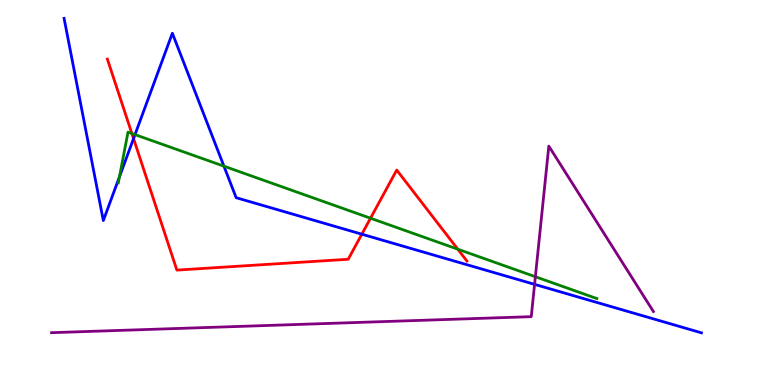[{'lines': ['blue', 'red'], 'intersections': [{'x': 1.72, 'y': 6.4}, {'x': 4.67, 'y': 3.92}]}, {'lines': ['green', 'red'], 'intersections': [{'x': 1.7, 'y': 6.53}, {'x': 4.78, 'y': 4.33}, {'x': 5.91, 'y': 3.53}]}, {'lines': ['purple', 'red'], 'intersections': []}, {'lines': ['blue', 'green'], 'intersections': [{'x': 1.54, 'y': 5.41}, {'x': 1.74, 'y': 6.5}, {'x': 2.89, 'y': 5.68}]}, {'lines': ['blue', 'purple'], 'intersections': [{'x': 6.9, 'y': 2.61}]}, {'lines': ['green', 'purple'], 'intersections': [{'x': 6.91, 'y': 2.81}]}]